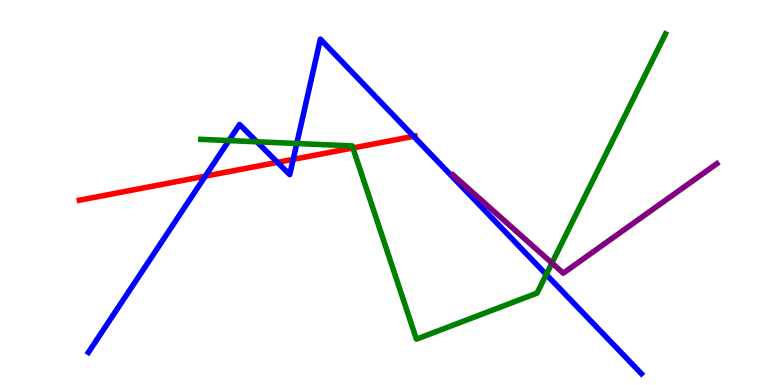[{'lines': ['blue', 'red'], 'intersections': [{'x': 2.65, 'y': 5.42}, {'x': 3.58, 'y': 5.78}, {'x': 3.78, 'y': 5.86}, {'x': 5.34, 'y': 6.46}]}, {'lines': ['green', 'red'], 'intersections': [{'x': 4.55, 'y': 6.16}]}, {'lines': ['purple', 'red'], 'intersections': []}, {'lines': ['blue', 'green'], 'intersections': [{'x': 2.95, 'y': 6.35}, {'x': 3.31, 'y': 6.32}, {'x': 3.83, 'y': 6.27}, {'x': 7.05, 'y': 2.87}]}, {'lines': ['blue', 'purple'], 'intersections': []}, {'lines': ['green', 'purple'], 'intersections': [{'x': 7.12, 'y': 3.17}]}]